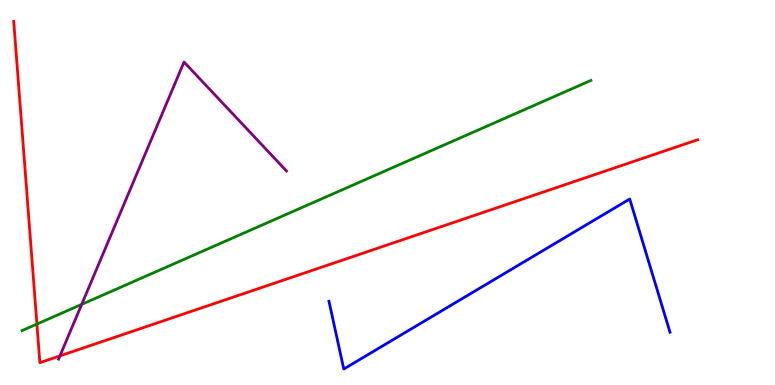[{'lines': ['blue', 'red'], 'intersections': []}, {'lines': ['green', 'red'], 'intersections': [{'x': 0.476, 'y': 1.58}]}, {'lines': ['purple', 'red'], 'intersections': [{'x': 0.773, 'y': 0.756}]}, {'lines': ['blue', 'green'], 'intersections': []}, {'lines': ['blue', 'purple'], 'intersections': []}, {'lines': ['green', 'purple'], 'intersections': [{'x': 1.05, 'y': 2.09}]}]